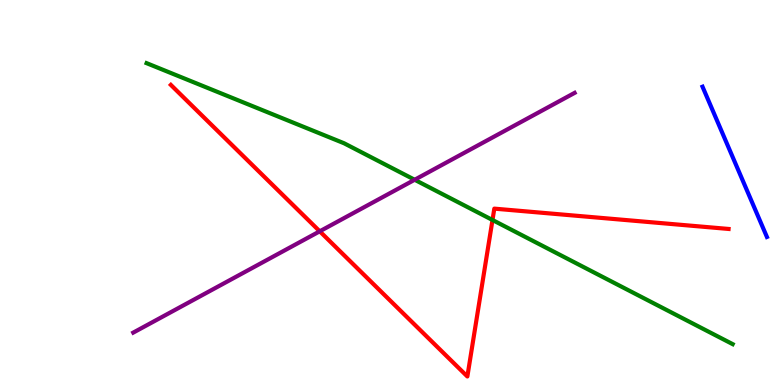[{'lines': ['blue', 'red'], 'intersections': []}, {'lines': ['green', 'red'], 'intersections': [{'x': 6.35, 'y': 4.29}]}, {'lines': ['purple', 'red'], 'intersections': [{'x': 4.13, 'y': 3.99}]}, {'lines': ['blue', 'green'], 'intersections': []}, {'lines': ['blue', 'purple'], 'intersections': []}, {'lines': ['green', 'purple'], 'intersections': [{'x': 5.35, 'y': 5.33}]}]